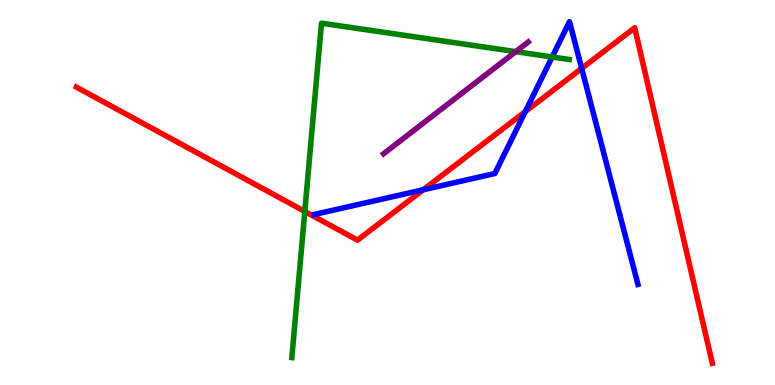[{'lines': ['blue', 'red'], 'intersections': [{'x': 5.46, 'y': 5.07}, {'x': 6.78, 'y': 7.1}, {'x': 7.51, 'y': 8.22}]}, {'lines': ['green', 'red'], 'intersections': [{'x': 3.93, 'y': 4.51}]}, {'lines': ['purple', 'red'], 'intersections': []}, {'lines': ['blue', 'green'], 'intersections': [{'x': 7.12, 'y': 8.52}]}, {'lines': ['blue', 'purple'], 'intersections': []}, {'lines': ['green', 'purple'], 'intersections': [{'x': 6.65, 'y': 8.66}]}]